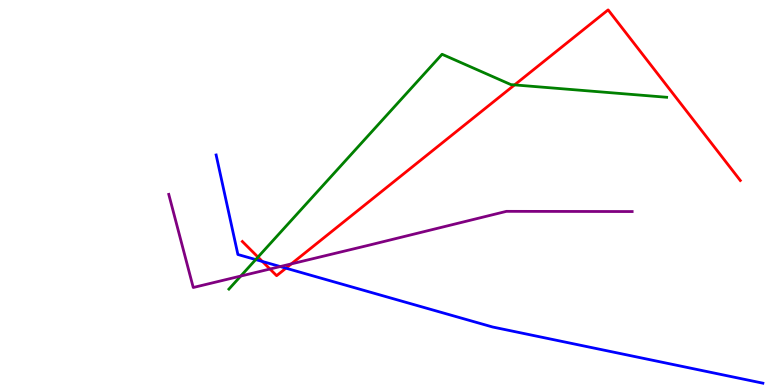[{'lines': ['blue', 'red'], 'intersections': [{'x': 3.39, 'y': 3.21}, {'x': 3.69, 'y': 3.03}]}, {'lines': ['green', 'red'], 'intersections': [{'x': 3.33, 'y': 3.32}, {'x': 6.64, 'y': 7.79}]}, {'lines': ['purple', 'red'], 'intersections': [{'x': 3.48, 'y': 3.01}, {'x': 3.76, 'y': 3.15}]}, {'lines': ['blue', 'green'], 'intersections': [{'x': 3.3, 'y': 3.26}]}, {'lines': ['blue', 'purple'], 'intersections': [{'x': 3.62, 'y': 3.08}]}, {'lines': ['green', 'purple'], 'intersections': [{'x': 3.11, 'y': 2.83}]}]